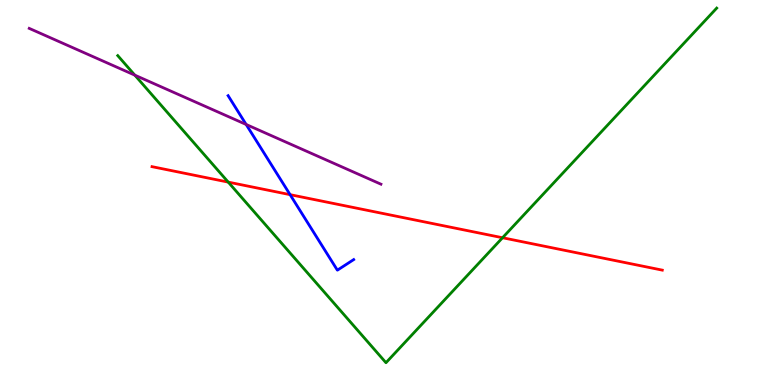[{'lines': ['blue', 'red'], 'intersections': [{'x': 3.74, 'y': 4.94}]}, {'lines': ['green', 'red'], 'intersections': [{'x': 2.94, 'y': 5.27}, {'x': 6.48, 'y': 3.83}]}, {'lines': ['purple', 'red'], 'intersections': []}, {'lines': ['blue', 'green'], 'intersections': []}, {'lines': ['blue', 'purple'], 'intersections': [{'x': 3.18, 'y': 6.77}]}, {'lines': ['green', 'purple'], 'intersections': [{'x': 1.74, 'y': 8.05}]}]